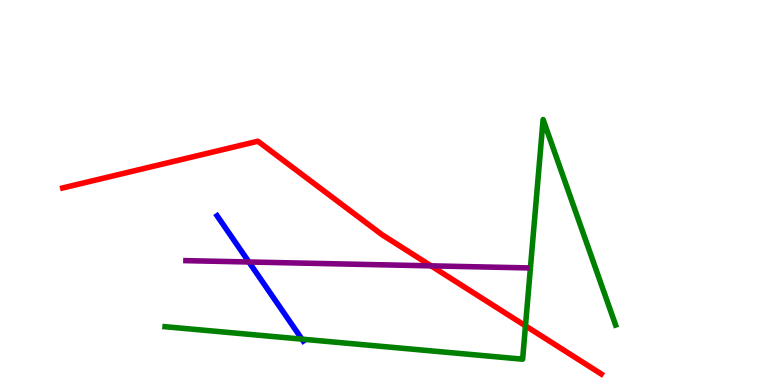[{'lines': ['blue', 'red'], 'intersections': []}, {'lines': ['green', 'red'], 'intersections': [{'x': 6.78, 'y': 1.54}]}, {'lines': ['purple', 'red'], 'intersections': [{'x': 5.56, 'y': 3.09}]}, {'lines': ['blue', 'green'], 'intersections': [{'x': 3.9, 'y': 1.19}]}, {'lines': ['blue', 'purple'], 'intersections': [{'x': 3.21, 'y': 3.2}]}, {'lines': ['green', 'purple'], 'intersections': []}]